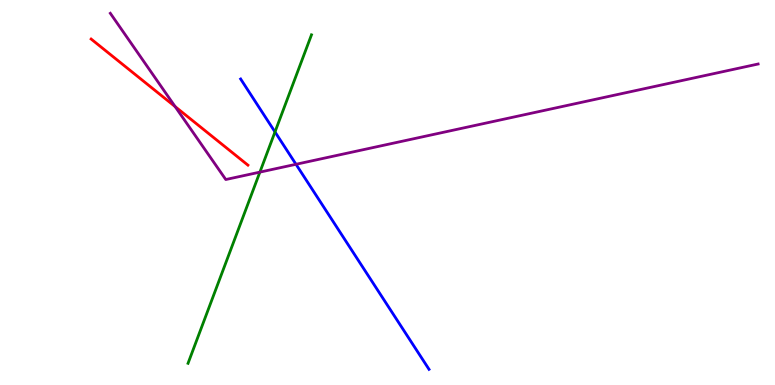[{'lines': ['blue', 'red'], 'intersections': []}, {'lines': ['green', 'red'], 'intersections': []}, {'lines': ['purple', 'red'], 'intersections': [{'x': 2.26, 'y': 7.23}]}, {'lines': ['blue', 'green'], 'intersections': [{'x': 3.55, 'y': 6.57}]}, {'lines': ['blue', 'purple'], 'intersections': [{'x': 3.82, 'y': 5.73}]}, {'lines': ['green', 'purple'], 'intersections': [{'x': 3.35, 'y': 5.53}]}]